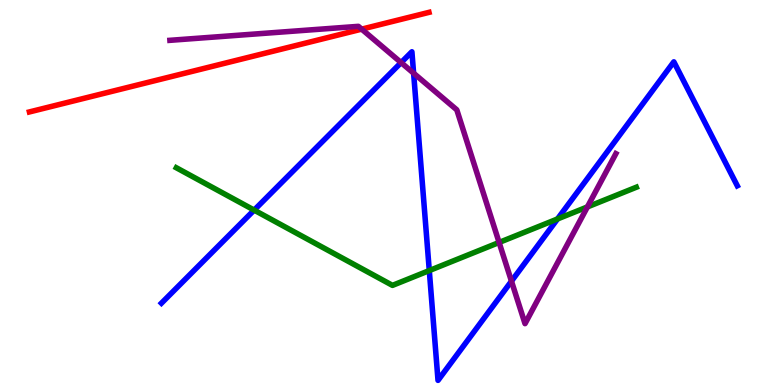[{'lines': ['blue', 'red'], 'intersections': []}, {'lines': ['green', 'red'], 'intersections': []}, {'lines': ['purple', 'red'], 'intersections': [{'x': 4.67, 'y': 9.24}]}, {'lines': ['blue', 'green'], 'intersections': [{'x': 3.28, 'y': 4.54}, {'x': 5.54, 'y': 2.97}, {'x': 7.19, 'y': 4.31}]}, {'lines': ['blue', 'purple'], 'intersections': [{'x': 5.18, 'y': 8.37}, {'x': 5.34, 'y': 8.1}, {'x': 6.6, 'y': 2.7}]}, {'lines': ['green', 'purple'], 'intersections': [{'x': 6.44, 'y': 3.7}, {'x': 7.58, 'y': 4.63}]}]